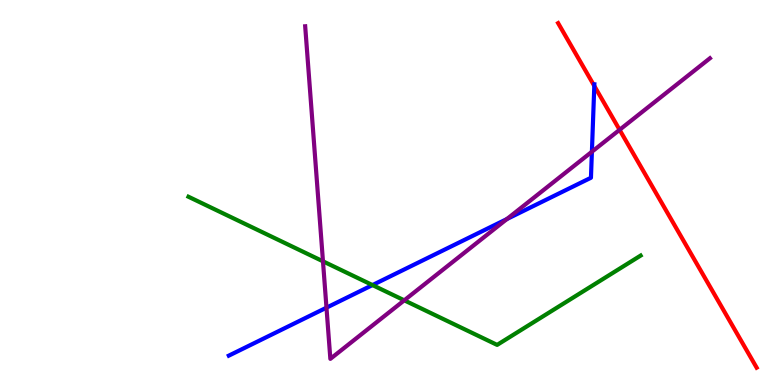[{'lines': ['blue', 'red'], 'intersections': [{'x': 7.67, 'y': 7.77}]}, {'lines': ['green', 'red'], 'intersections': []}, {'lines': ['purple', 'red'], 'intersections': [{'x': 7.99, 'y': 6.63}]}, {'lines': ['blue', 'green'], 'intersections': [{'x': 4.81, 'y': 2.6}]}, {'lines': ['blue', 'purple'], 'intersections': [{'x': 4.21, 'y': 2.01}, {'x': 6.54, 'y': 4.31}, {'x': 7.64, 'y': 6.06}]}, {'lines': ['green', 'purple'], 'intersections': [{'x': 4.17, 'y': 3.21}, {'x': 5.22, 'y': 2.2}]}]